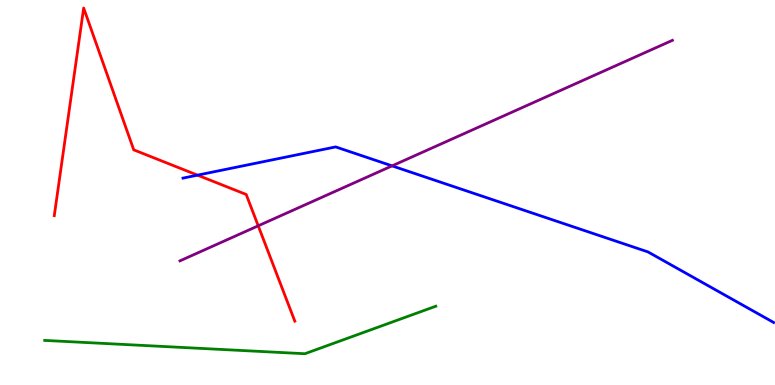[{'lines': ['blue', 'red'], 'intersections': [{'x': 2.55, 'y': 5.45}]}, {'lines': ['green', 'red'], 'intersections': []}, {'lines': ['purple', 'red'], 'intersections': [{'x': 3.33, 'y': 4.13}]}, {'lines': ['blue', 'green'], 'intersections': []}, {'lines': ['blue', 'purple'], 'intersections': [{'x': 5.06, 'y': 5.69}]}, {'lines': ['green', 'purple'], 'intersections': []}]